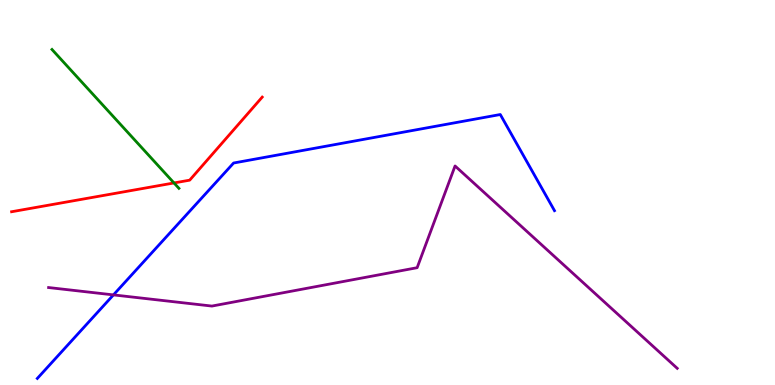[{'lines': ['blue', 'red'], 'intersections': []}, {'lines': ['green', 'red'], 'intersections': [{'x': 2.25, 'y': 5.25}]}, {'lines': ['purple', 'red'], 'intersections': []}, {'lines': ['blue', 'green'], 'intersections': []}, {'lines': ['blue', 'purple'], 'intersections': [{'x': 1.46, 'y': 2.34}]}, {'lines': ['green', 'purple'], 'intersections': []}]